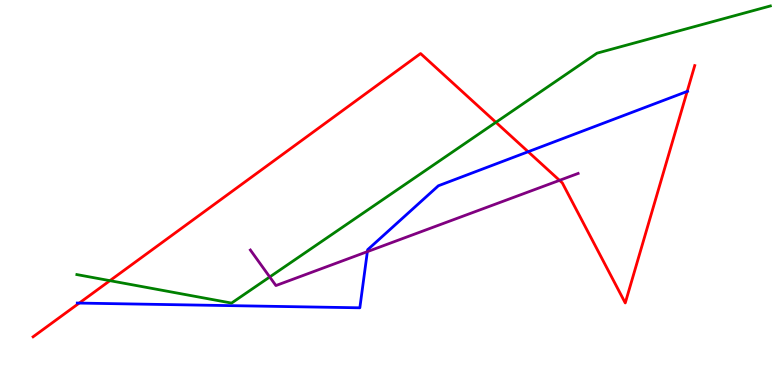[{'lines': ['blue', 'red'], 'intersections': [{'x': 1.02, 'y': 2.13}, {'x': 6.81, 'y': 6.06}, {'x': 8.87, 'y': 7.63}]}, {'lines': ['green', 'red'], 'intersections': [{'x': 1.42, 'y': 2.71}, {'x': 6.4, 'y': 6.82}]}, {'lines': ['purple', 'red'], 'intersections': [{'x': 7.22, 'y': 5.32}]}, {'lines': ['blue', 'green'], 'intersections': []}, {'lines': ['blue', 'purple'], 'intersections': [{'x': 4.74, 'y': 3.46}]}, {'lines': ['green', 'purple'], 'intersections': [{'x': 3.48, 'y': 2.81}]}]